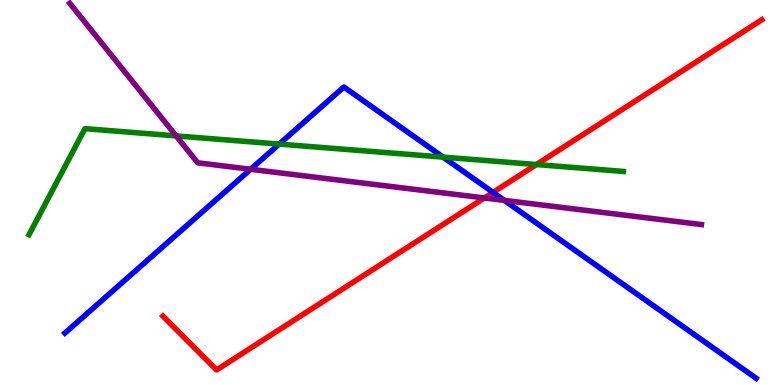[{'lines': ['blue', 'red'], 'intersections': [{'x': 6.36, 'y': 5.0}]}, {'lines': ['green', 'red'], 'intersections': [{'x': 6.92, 'y': 5.73}]}, {'lines': ['purple', 'red'], 'intersections': [{'x': 6.25, 'y': 4.86}]}, {'lines': ['blue', 'green'], 'intersections': [{'x': 3.6, 'y': 6.26}, {'x': 5.72, 'y': 5.92}]}, {'lines': ['blue', 'purple'], 'intersections': [{'x': 3.23, 'y': 5.6}, {'x': 6.51, 'y': 4.8}]}, {'lines': ['green', 'purple'], 'intersections': [{'x': 2.27, 'y': 6.47}]}]